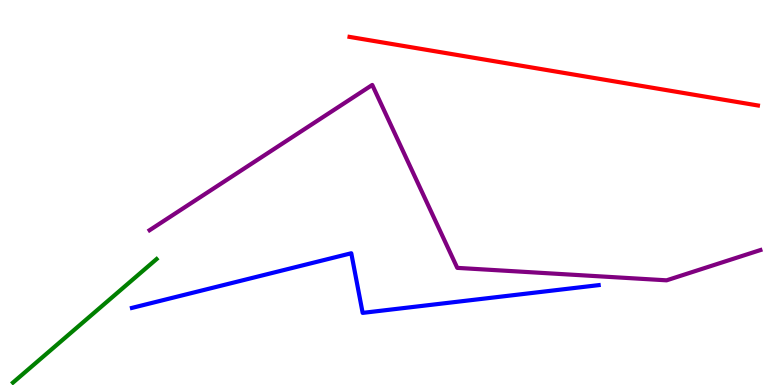[{'lines': ['blue', 'red'], 'intersections': []}, {'lines': ['green', 'red'], 'intersections': []}, {'lines': ['purple', 'red'], 'intersections': []}, {'lines': ['blue', 'green'], 'intersections': []}, {'lines': ['blue', 'purple'], 'intersections': []}, {'lines': ['green', 'purple'], 'intersections': []}]